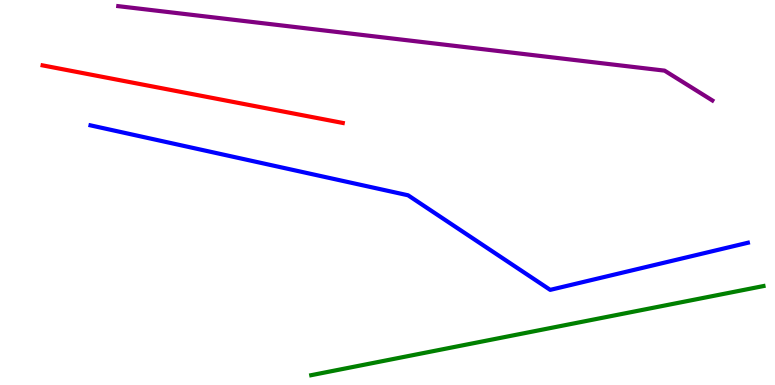[{'lines': ['blue', 'red'], 'intersections': []}, {'lines': ['green', 'red'], 'intersections': []}, {'lines': ['purple', 'red'], 'intersections': []}, {'lines': ['blue', 'green'], 'intersections': []}, {'lines': ['blue', 'purple'], 'intersections': []}, {'lines': ['green', 'purple'], 'intersections': []}]